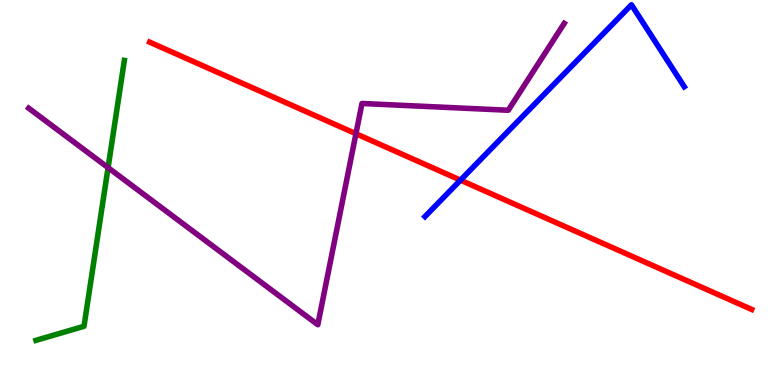[{'lines': ['blue', 'red'], 'intersections': [{'x': 5.94, 'y': 5.32}]}, {'lines': ['green', 'red'], 'intersections': []}, {'lines': ['purple', 'red'], 'intersections': [{'x': 4.59, 'y': 6.53}]}, {'lines': ['blue', 'green'], 'intersections': []}, {'lines': ['blue', 'purple'], 'intersections': []}, {'lines': ['green', 'purple'], 'intersections': [{'x': 1.39, 'y': 5.65}]}]